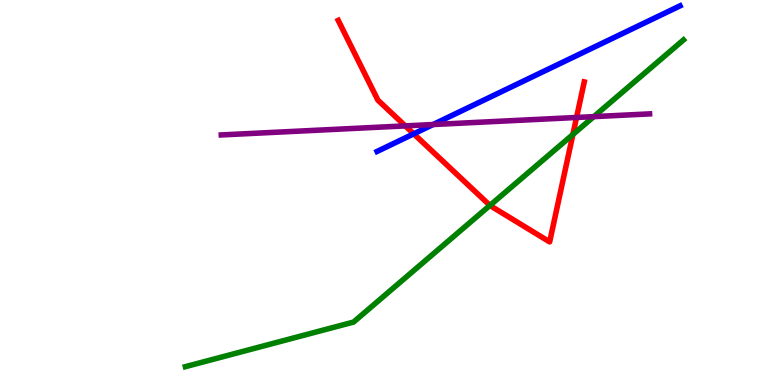[{'lines': ['blue', 'red'], 'intersections': [{'x': 5.34, 'y': 6.52}]}, {'lines': ['green', 'red'], 'intersections': [{'x': 6.32, 'y': 4.66}, {'x': 7.39, 'y': 6.51}]}, {'lines': ['purple', 'red'], 'intersections': [{'x': 5.23, 'y': 6.73}, {'x': 7.44, 'y': 6.95}]}, {'lines': ['blue', 'green'], 'intersections': []}, {'lines': ['blue', 'purple'], 'intersections': [{'x': 5.59, 'y': 6.77}]}, {'lines': ['green', 'purple'], 'intersections': [{'x': 7.66, 'y': 6.97}]}]